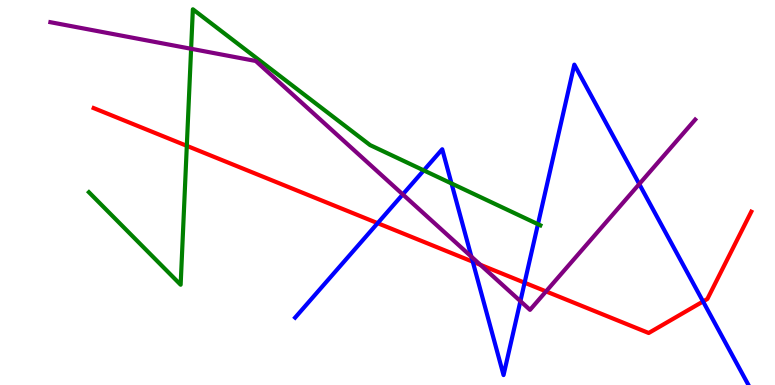[{'lines': ['blue', 'red'], 'intersections': [{'x': 4.87, 'y': 4.2}, {'x': 6.1, 'y': 3.2}, {'x': 6.77, 'y': 2.66}, {'x': 9.07, 'y': 2.17}]}, {'lines': ['green', 'red'], 'intersections': [{'x': 2.41, 'y': 6.21}]}, {'lines': ['purple', 'red'], 'intersections': [{'x': 6.2, 'y': 3.12}, {'x': 7.05, 'y': 2.43}]}, {'lines': ['blue', 'green'], 'intersections': [{'x': 5.47, 'y': 5.57}, {'x': 5.83, 'y': 5.23}, {'x': 6.94, 'y': 4.18}]}, {'lines': ['blue', 'purple'], 'intersections': [{'x': 5.2, 'y': 4.95}, {'x': 6.08, 'y': 3.33}, {'x': 6.71, 'y': 2.18}, {'x': 8.25, 'y': 5.22}]}, {'lines': ['green', 'purple'], 'intersections': [{'x': 2.47, 'y': 8.73}]}]